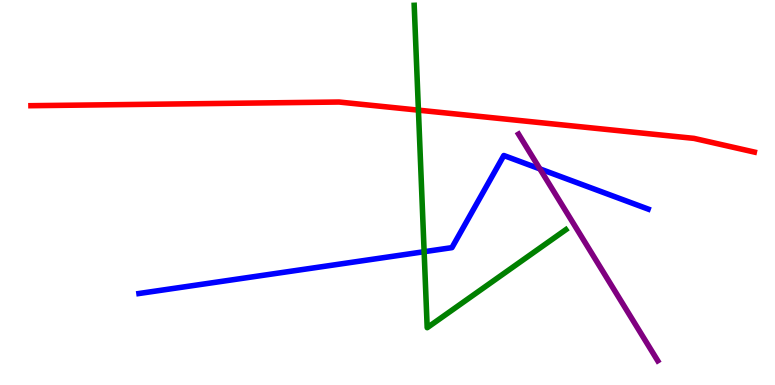[{'lines': ['blue', 'red'], 'intersections': []}, {'lines': ['green', 'red'], 'intersections': [{'x': 5.4, 'y': 7.14}]}, {'lines': ['purple', 'red'], 'intersections': []}, {'lines': ['blue', 'green'], 'intersections': [{'x': 5.47, 'y': 3.46}]}, {'lines': ['blue', 'purple'], 'intersections': [{'x': 6.97, 'y': 5.61}]}, {'lines': ['green', 'purple'], 'intersections': []}]